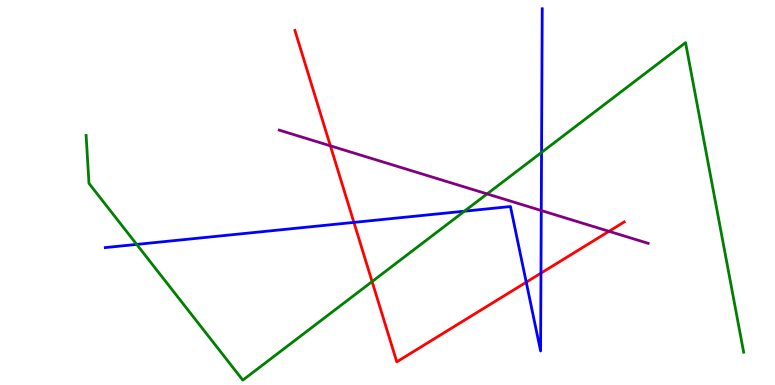[{'lines': ['blue', 'red'], 'intersections': [{'x': 4.57, 'y': 4.22}, {'x': 6.79, 'y': 2.67}, {'x': 6.98, 'y': 2.91}]}, {'lines': ['green', 'red'], 'intersections': [{'x': 4.8, 'y': 2.69}]}, {'lines': ['purple', 'red'], 'intersections': [{'x': 4.26, 'y': 6.21}, {'x': 7.86, 'y': 3.99}]}, {'lines': ['blue', 'green'], 'intersections': [{'x': 1.76, 'y': 3.65}, {'x': 5.99, 'y': 4.51}, {'x': 6.99, 'y': 6.04}]}, {'lines': ['blue', 'purple'], 'intersections': [{'x': 6.98, 'y': 4.53}]}, {'lines': ['green', 'purple'], 'intersections': [{'x': 6.29, 'y': 4.96}]}]